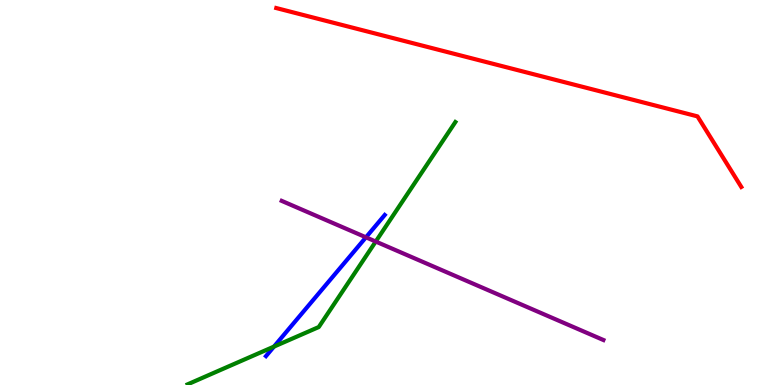[{'lines': ['blue', 'red'], 'intersections': []}, {'lines': ['green', 'red'], 'intersections': []}, {'lines': ['purple', 'red'], 'intersections': []}, {'lines': ['blue', 'green'], 'intersections': [{'x': 3.54, 'y': 0.997}]}, {'lines': ['blue', 'purple'], 'intersections': [{'x': 4.72, 'y': 3.84}]}, {'lines': ['green', 'purple'], 'intersections': [{'x': 4.85, 'y': 3.73}]}]